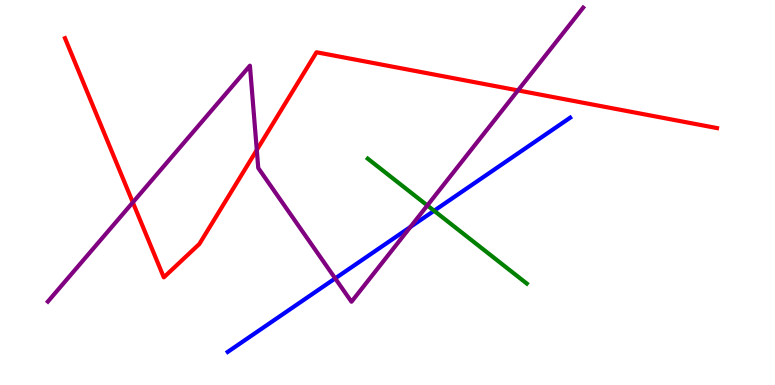[{'lines': ['blue', 'red'], 'intersections': []}, {'lines': ['green', 'red'], 'intersections': []}, {'lines': ['purple', 'red'], 'intersections': [{'x': 1.71, 'y': 4.74}, {'x': 3.31, 'y': 6.1}, {'x': 6.68, 'y': 7.65}]}, {'lines': ['blue', 'green'], 'intersections': [{'x': 5.6, 'y': 4.53}]}, {'lines': ['blue', 'purple'], 'intersections': [{'x': 4.33, 'y': 2.77}, {'x': 5.3, 'y': 4.1}]}, {'lines': ['green', 'purple'], 'intersections': [{'x': 5.51, 'y': 4.66}]}]